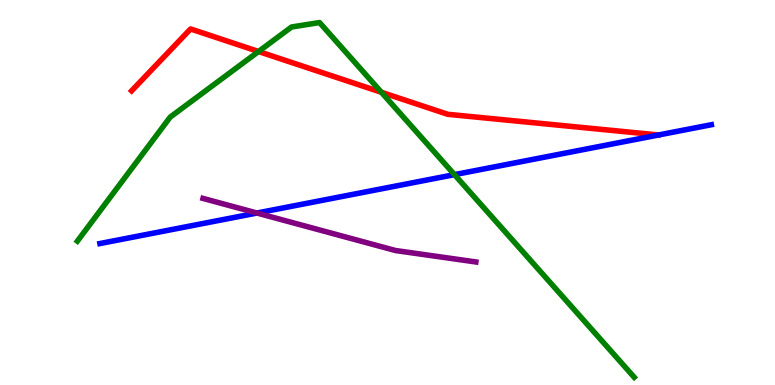[{'lines': ['blue', 'red'], 'intersections': []}, {'lines': ['green', 'red'], 'intersections': [{'x': 3.34, 'y': 8.66}, {'x': 4.92, 'y': 7.6}]}, {'lines': ['purple', 'red'], 'intersections': []}, {'lines': ['blue', 'green'], 'intersections': [{'x': 5.86, 'y': 5.46}]}, {'lines': ['blue', 'purple'], 'intersections': [{'x': 3.32, 'y': 4.47}]}, {'lines': ['green', 'purple'], 'intersections': []}]